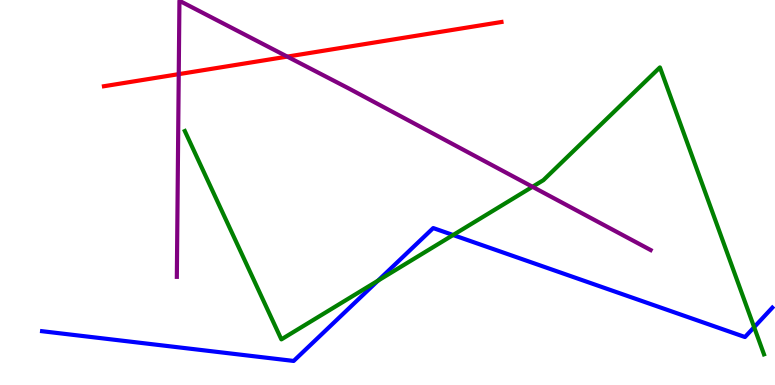[{'lines': ['blue', 'red'], 'intersections': []}, {'lines': ['green', 'red'], 'intersections': []}, {'lines': ['purple', 'red'], 'intersections': [{'x': 2.31, 'y': 8.07}, {'x': 3.71, 'y': 8.53}]}, {'lines': ['blue', 'green'], 'intersections': [{'x': 4.88, 'y': 2.71}, {'x': 5.85, 'y': 3.9}, {'x': 9.73, 'y': 1.5}]}, {'lines': ['blue', 'purple'], 'intersections': []}, {'lines': ['green', 'purple'], 'intersections': [{'x': 6.87, 'y': 5.15}]}]